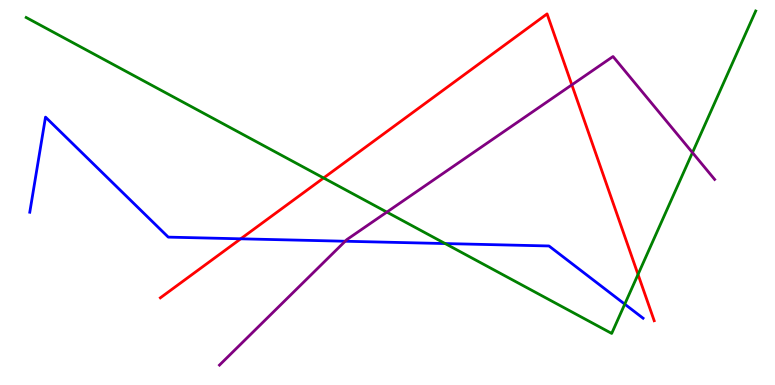[{'lines': ['blue', 'red'], 'intersections': [{'x': 3.11, 'y': 3.8}]}, {'lines': ['green', 'red'], 'intersections': [{'x': 4.18, 'y': 5.38}, {'x': 8.23, 'y': 2.87}]}, {'lines': ['purple', 'red'], 'intersections': [{'x': 7.38, 'y': 7.8}]}, {'lines': ['blue', 'green'], 'intersections': [{'x': 5.74, 'y': 3.67}, {'x': 8.06, 'y': 2.1}]}, {'lines': ['blue', 'purple'], 'intersections': [{'x': 4.45, 'y': 3.73}]}, {'lines': ['green', 'purple'], 'intersections': [{'x': 4.99, 'y': 4.49}, {'x': 8.93, 'y': 6.04}]}]